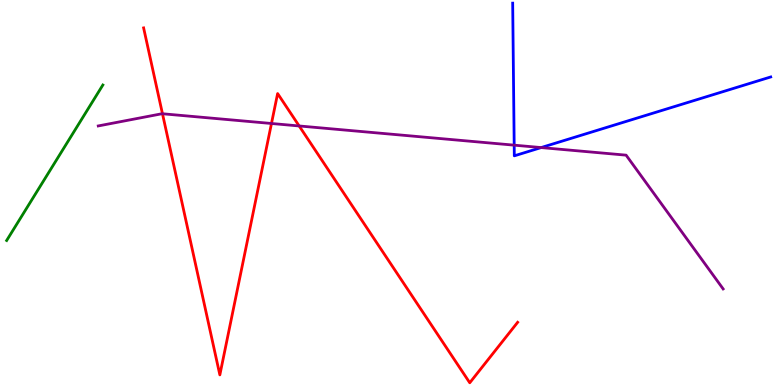[{'lines': ['blue', 'red'], 'intersections': []}, {'lines': ['green', 'red'], 'intersections': []}, {'lines': ['purple', 'red'], 'intersections': [{'x': 2.1, 'y': 7.05}, {'x': 3.5, 'y': 6.79}, {'x': 3.86, 'y': 6.73}]}, {'lines': ['blue', 'green'], 'intersections': []}, {'lines': ['blue', 'purple'], 'intersections': [{'x': 6.63, 'y': 6.23}, {'x': 6.98, 'y': 6.17}]}, {'lines': ['green', 'purple'], 'intersections': []}]